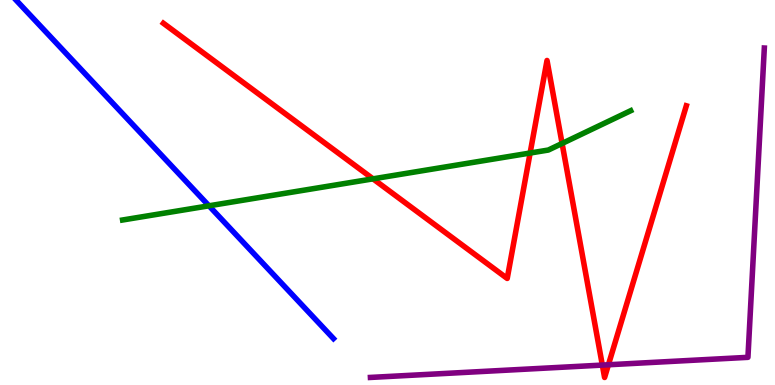[{'lines': ['blue', 'red'], 'intersections': []}, {'lines': ['green', 'red'], 'intersections': [{'x': 4.81, 'y': 5.35}, {'x': 6.84, 'y': 6.03}, {'x': 7.25, 'y': 6.27}]}, {'lines': ['purple', 'red'], 'intersections': [{'x': 7.77, 'y': 0.517}, {'x': 7.85, 'y': 0.526}]}, {'lines': ['blue', 'green'], 'intersections': [{'x': 2.7, 'y': 4.65}]}, {'lines': ['blue', 'purple'], 'intersections': []}, {'lines': ['green', 'purple'], 'intersections': []}]